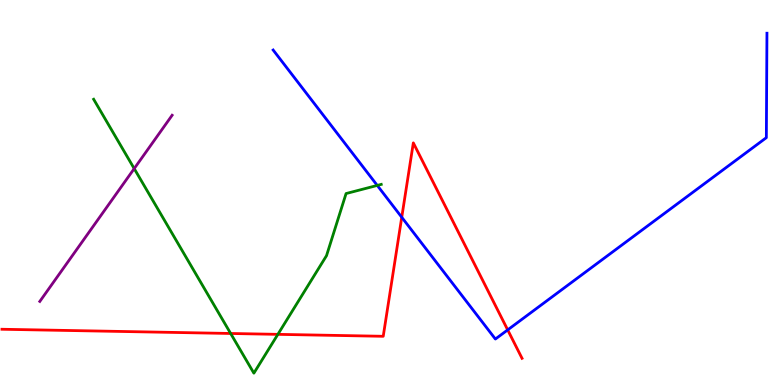[{'lines': ['blue', 'red'], 'intersections': [{'x': 5.18, 'y': 4.36}, {'x': 6.55, 'y': 1.43}]}, {'lines': ['green', 'red'], 'intersections': [{'x': 2.98, 'y': 1.34}, {'x': 3.59, 'y': 1.32}]}, {'lines': ['purple', 'red'], 'intersections': []}, {'lines': ['blue', 'green'], 'intersections': [{'x': 4.87, 'y': 5.18}]}, {'lines': ['blue', 'purple'], 'intersections': []}, {'lines': ['green', 'purple'], 'intersections': [{'x': 1.73, 'y': 5.62}]}]